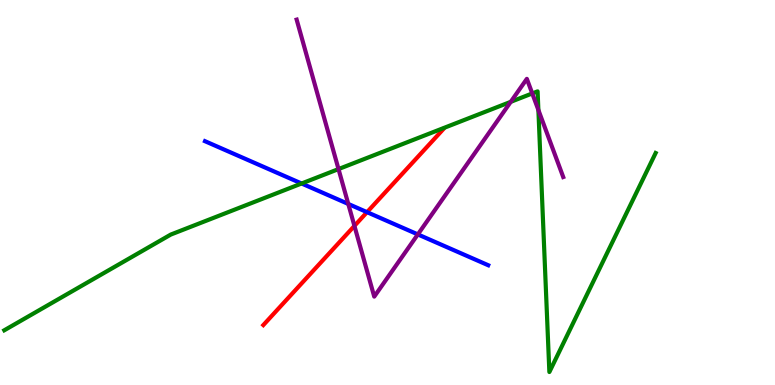[{'lines': ['blue', 'red'], 'intersections': [{'x': 4.74, 'y': 4.49}]}, {'lines': ['green', 'red'], 'intersections': []}, {'lines': ['purple', 'red'], 'intersections': [{'x': 4.57, 'y': 4.13}]}, {'lines': ['blue', 'green'], 'intersections': [{'x': 3.89, 'y': 5.23}]}, {'lines': ['blue', 'purple'], 'intersections': [{'x': 4.49, 'y': 4.7}, {'x': 5.39, 'y': 3.91}]}, {'lines': ['green', 'purple'], 'intersections': [{'x': 4.37, 'y': 5.61}, {'x': 6.59, 'y': 7.35}, {'x': 6.87, 'y': 7.57}, {'x': 6.95, 'y': 7.14}]}]